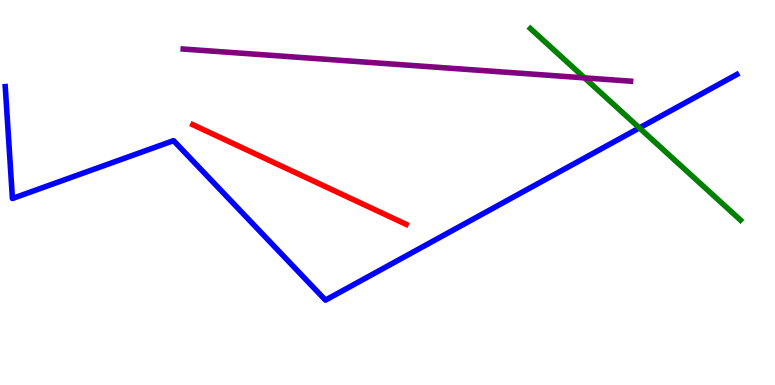[{'lines': ['blue', 'red'], 'intersections': []}, {'lines': ['green', 'red'], 'intersections': []}, {'lines': ['purple', 'red'], 'intersections': []}, {'lines': ['blue', 'green'], 'intersections': [{'x': 8.25, 'y': 6.68}]}, {'lines': ['blue', 'purple'], 'intersections': []}, {'lines': ['green', 'purple'], 'intersections': [{'x': 7.54, 'y': 7.98}]}]